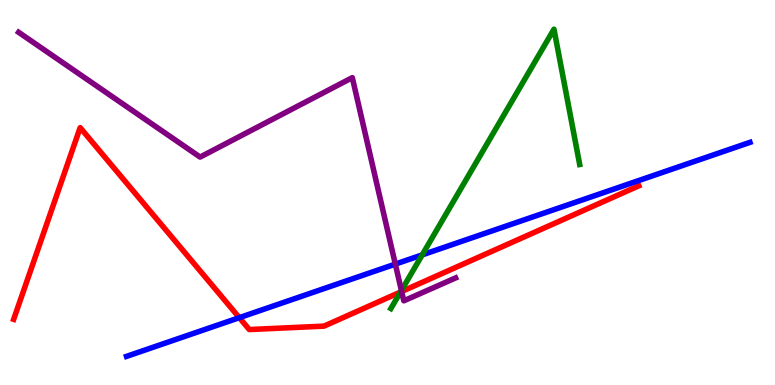[{'lines': ['blue', 'red'], 'intersections': [{'x': 3.09, 'y': 1.75}]}, {'lines': ['green', 'red'], 'intersections': [{'x': 5.17, 'y': 2.41}]}, {'lines': ['purple', 'red'], 'intersections': [{'x': 5.18, 'y': 2.43}]}, {'lines': ['blue', 'green'], 'intersections': [{'x': 5.45, 'y': 3.38}]}, {'lines': ['blue', 'purple'], 'intersections': [{'x': 5.1, 'y': 3.14}]}, {'lines': ['green', 'purple'], 'intersections': [{'x': 5.18, 'y': 2.45}]}]